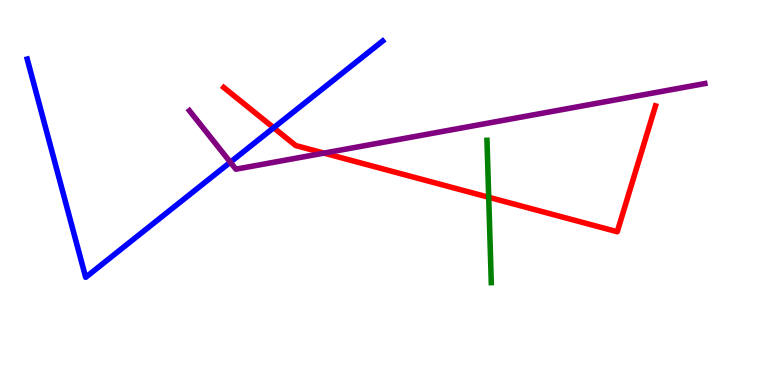[{'lines': ['blue', 'red'], 'intersections': [{'x': 3.53, 'y': 6.68}]}, {'lines': ['green', 'red'], 'intersections': [{'x': 6.31, 'y': 4.88}]}, {'lines': ['purple', 'red'], 'intersections': [{'x': 4.18, 'y': 6.02}]}, {'lines': ['blue', 'green'], 'intersections': []}, {'lines': ['blue', 'purple'], 'intersections': [{'x': 2.97, 'y': 5.79}]}, {'lines': ['green', 'purple'], 'intersections': []}]